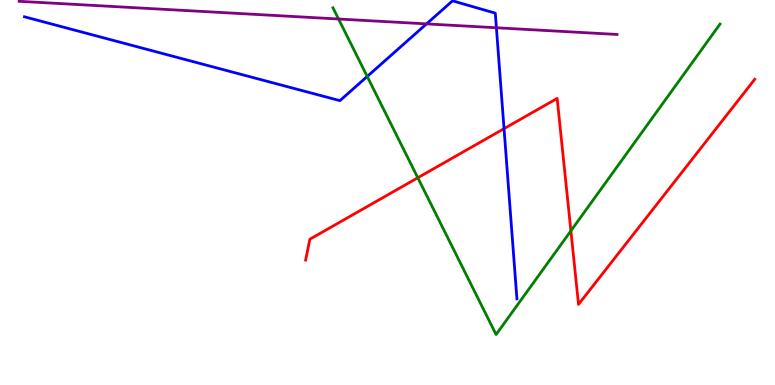[{'lines': ['blue', 'red'], 'intersections': [{'x': 6.5, 'y': 6.66}]}, {'lines': ['green', 'red'], 'intersections': [{'x': 5.39, 'y': 5.38}, {'x': 7.37, 'y': 4.0}]}, {'lines': ['purple', 'red'], 'intersections': []}, {'lines': ['blue', 'green'], 'intersections': [{'x': 4.74, 'y': 8.01}]}, {'lines': ['blue', 'purple'], 'intersections': [{'x': 5.5, 'y': 9.38}, {'x': 6.41, 'y': 9.28}]}, {'lines': ['green', 'purple'], 'intersections': [{'x': 4.37, 'y': 9.51}]}]